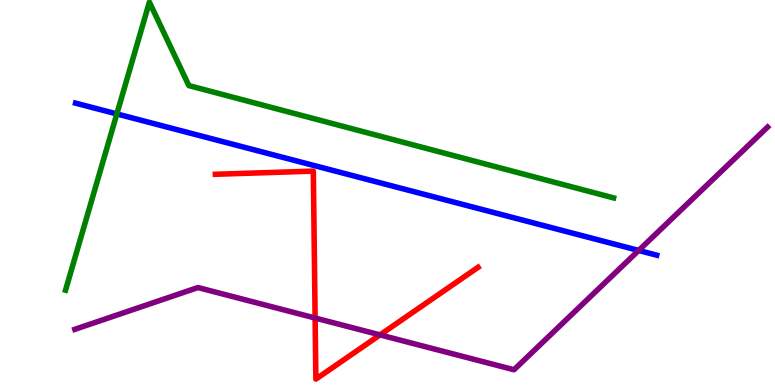[{'lines': ['blue', 'red'], 'intersections': []}, {'lines': ['green', 'red'], 'intersections': []}, {'lines': ['purple', 'red'], 'intersections': [{'x': 4.07, 'y': 1.74}, {'x': 4.9, 'y': 1.3}]}, {'lines': ['blue', 'green'], 'intersections': [{'x': 1.51, 'y': 7.04}]}, {'lines': ['blue', 'purple'], 'intersections': [{'x': 8.24, 'y': 3.49}]}, {'lines': ['green', 'purple'], 'intersections': []}]